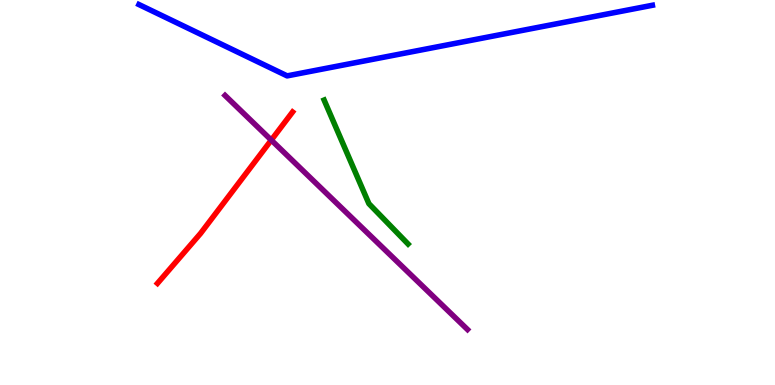[{'lines': ['blue', 'red'], 'intersections': []}, {'lines': ['green', 'red'], 'intersections': []}, {'lines': ['purple', 'red'], 'intersections': [{'x': 3.5, 'y': 6.36}]}, {'lines': ['blue', 'green'], 'intersections': []}, {'lines': ['blue', 'purple'], 'intersections': []}, {'lines': ['green', 'purple'], 'intersections': []}]